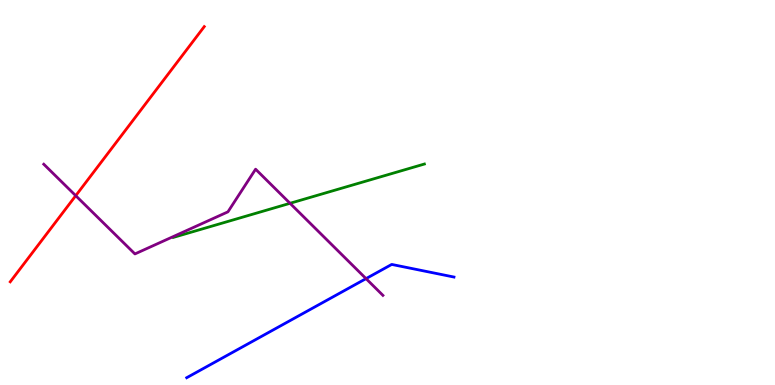[{'lines': ['blue', 'red'], 'intersections': []}, {'lines': ['green', 'red'], 'intersections': []}, {'lines': ['purple', 'red'], 'intersections': [{'x': 0.977, 'y': 4.92}]}, {'lines': ['blue', 'green'], 'intersections': []}, {'lines': ['blue', 'purple'], 'intersections': [{'x': 4.72, 'y': 2.76}]}, {'lines': ['green', 'purple'], 'intersections': [{'x': 3.74, 'y': 4.72}]}]